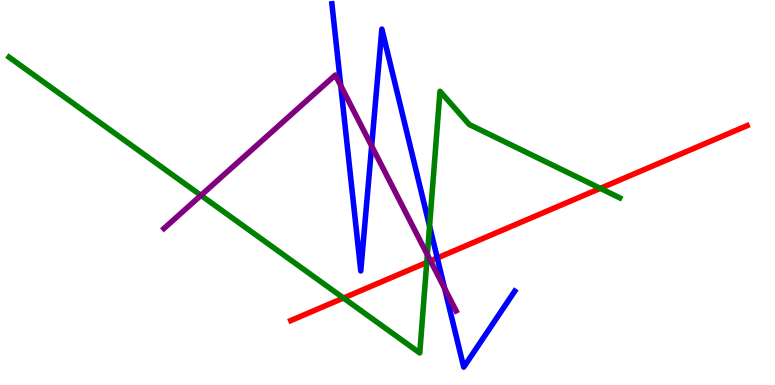[{'lines': ['blue', 'red'], 'intersections': [{'x': 5.64, 'y': 3.3}]}, {'lines': ['green', 'red'], 'intersections': [{'x': 4.43, 'y': 2.26}, {'x': 5.51, 'y': 3.18}, {'x': 7.75, 'y': 5.11}]}, {'lines': ['purple', 'red'], 'intersections': [{'x': 5.55, 'y': 3.22}]}, {'lines': ['blue', 'green'], 'intersections': [{'x': 5.54, 'y': 4.13}]}, {'lines': ['blue', 'purple'], 'intersections': [{'x': 4.4, 'y': 7.78}, {'x': 4.8, 'y': 6.21}, {'x': 5.74, 'y': 2.51}]}, {'lines': ['green', 'purple'], 'intersections': [{'x': 2.59, 'y': 4.93}, {'x': 5.51, 'y': 3.38}]}]